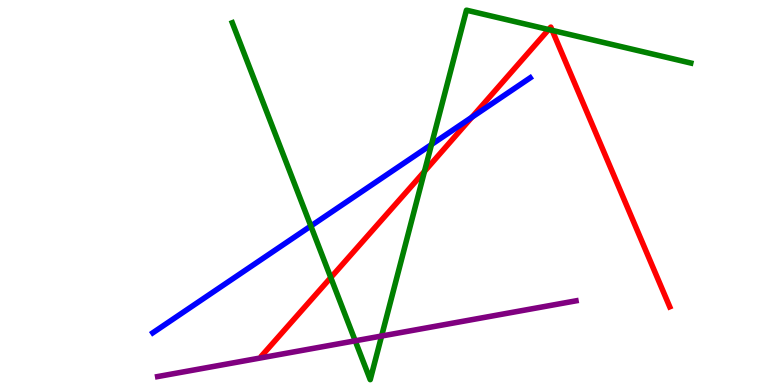[{'lines': ['blue', 'red'], 'intersections': [{'x': 6.09, 'y': 6.96}]}, {'lines': ['green', 'red'], 'intersections': [{'x': 4.27, 'y': 2.79}, {'x': 5.48, 'y': 5.55}, {'x': 7.08, 'y': 9.23}, {'x': 7.12, 'y': 9.21}]}, {'lines': ['purple', 'red'], 'intersections': []}, {'lines': ['blue', 'green'], 'intersections': [{'x': 4.01, 'y': 4.13}, {'x': 5.57, 'y': 6.25}]}, {'lines': ['blue', 'purple'], 'intersections': []}, {'lines': ['green', 'purple'], 'intersections': [{'x': 4.58, 'y': 1.15}, {'x': 4.92, 'y': 1.27}]}]